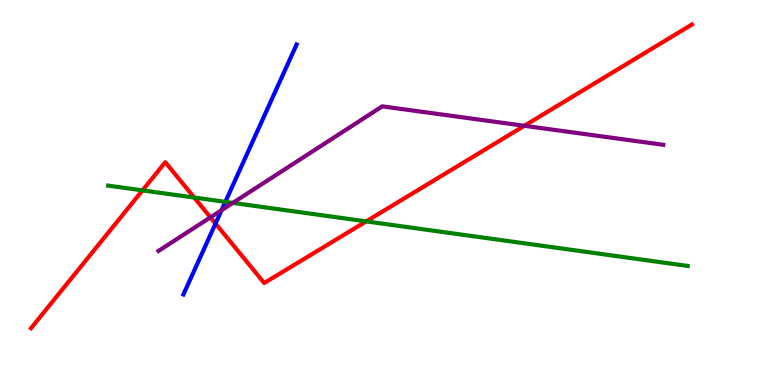[{'lines': ['blue', 'red'], 'intersections': [{'x': 2.78, 'y': 4.19}]}, {'lines': ['green', 'red'], 'intersections': [{'x': 1.84, 'y': 5.06}, {'x': 2.51, 'y': 4.87}, {'x': 4.73, 'y': 4.25}]}, {'lines': ['purple', 'red'], 'intersections': [{'x': 2.72, 'y': 4.35}, {'x': 6.77, 'y': 6.73}]}, {'lines': ['blue', 'green'], 'intersections': [{'x': 2.91, 'y': 4.76}]}, {'lines': ['blue', 'purple'], 'intersections': [{'x': 2.86, 'y': 4.54}]}, {'lines': ['green', 'purple'], 'intersections': [{'x': 3.0, 'y': 4.73}]}]